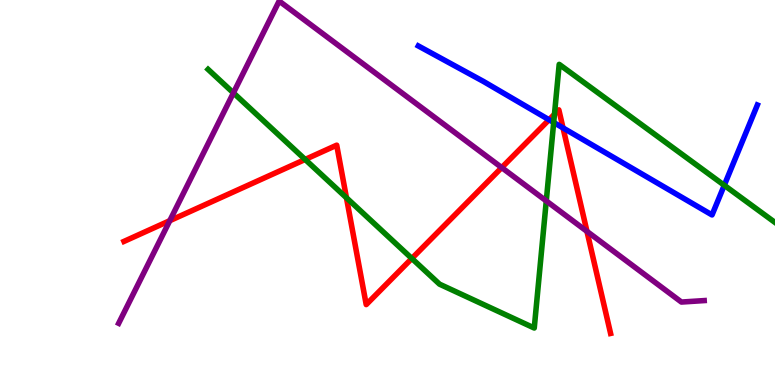[{'lines': ['blue', 'red'], 'intersections': [{'x': 7.08, 'y': 6.89}, {'x': 7.26, 'y': 6.68}]}, {'lines': ['green', 'red'], 'intersections': [{'x': 3.94, 'y': 5.86}, {'x': 4.47, 'y': 4.86}, {'x': 5.31, 'y': 3.29}, {'x': 7.15, 'y': 7.03}]}, {'lines': ['purple', 'red'], 'intersections': [{'x': 2.19, 'y': 4.27}, {'x': 6.47, 'y': 5.65}, {'x': 7.57, 'y': 3.99}]}, {'lines': ['blue', 'green'], 'intersections': [{'x': 7.14, 'y': 6.82}, {'x': 9.35, 'y': 5.19}]}, {'lines': ['blue', 'purple'], 'intersections': []}, {'lines': ['green', 'purple'], 'intersections': [{'x': 3.01, 'y': 7.59}, {'x': 7.05, 'y': 4.78}]}]